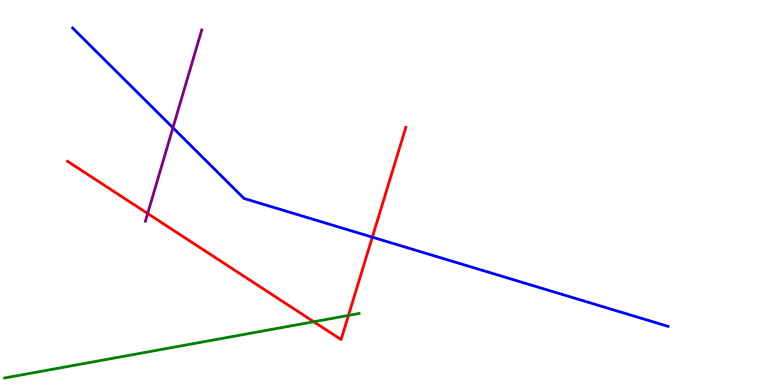[{'lines': ['blue', 'red'], 'intersections': [{'x': 4.8, 'y': 3.84}]}, {'lines': ['green', 'red'], 'intersections': [{'x': 4.05, 'y': 1.64}, {'x': 4.5, 'y': 1.81}]}, {'lines': ['purple', 'red'], 'intersections': [{'x': 1.91, 'y': 4.45}]}, {'lines': ['blue', 'green'], 'intersections': []}, {'lines': ['blue', 'purple'], 'intersections': [{'x': 2.23, 'y': 6.68}]}, {'lines': ['green', 'purple'], 'intersections': []}]